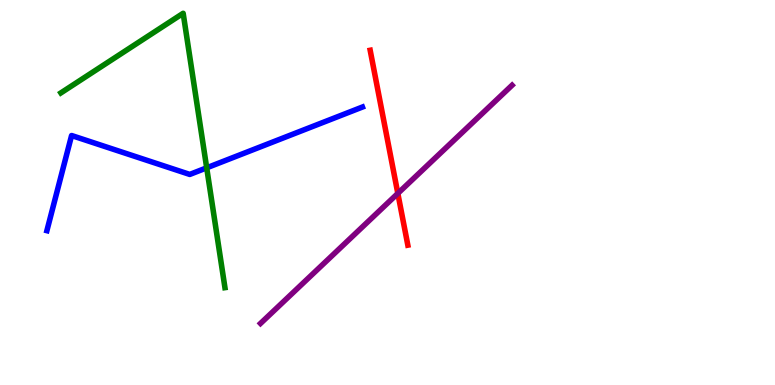[{'lines': ['blue', 'red'], 'intersections': []}, {'lines': ['green', 'red'], 'intersections': []}, {'lines': ['purple', 'red'], 'intersections': [{'x': 5.13, 'y': 4.98}]}, {'lines': ['blue', 'green'], 'intersections': [{'x': 2.67, 'y': 5.64}]}, {'lines': ['blue', 'purple'], 'intersections': []}, {'lines': ['green', 'purple'], 'intersections': []}]